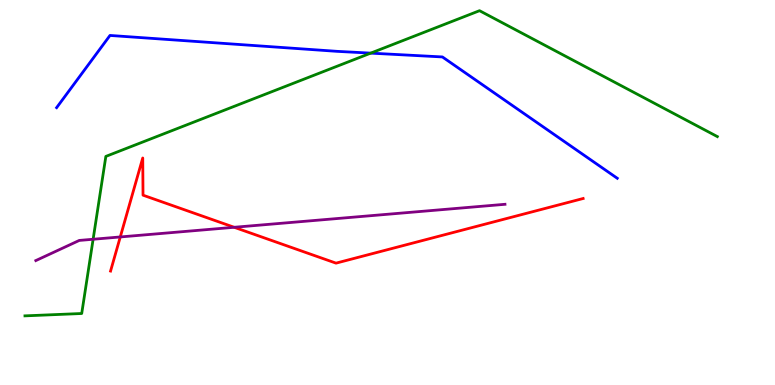[{'lines': ['blue', 'red'], 'intersections': []}, {'lines': ['green', 'red'], 'intersections': []}, {'lines': ['purple', 'red'], 'intersections': [{'x': 1.55, 'y': 3.85}, {'x': 3.02, 'y': 4.1}]}, {'lines': ['blue', 'green'], 'intersections': [{'x': 4.78, 'y': 8.62}]}, {'lines': ['blue', 'purple'], 'intersections': []}, {'lines': ['green', 'purple'], 'intersections': [{'x': 1.2, 'y': 3.79}]}]